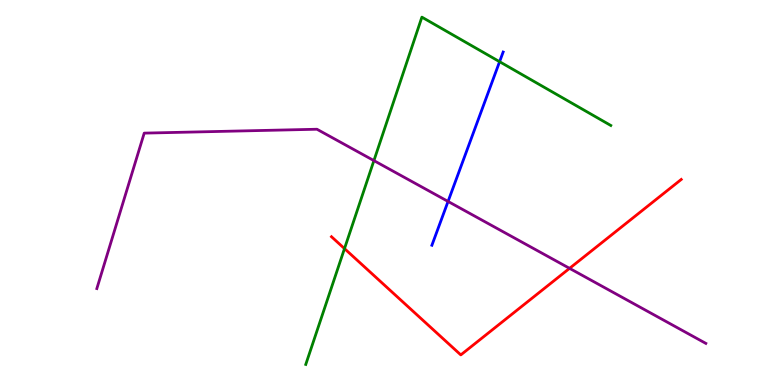[{'lines': ['blue', 'red'], 'intersections': []}, {'lines': ['green', 'red'], 'intersections': [{'x': 4.45, 'y': 3.54}]}, {'lines': ['purple', 'red'], 'intersections': [{'x': 7.35, 'y': 3.03}]}, {'lines': ['blue', 'green'], 'intersections': [{'x': 6.45, 'y': 8.4}]}, {'lines': ['blue', 'purple'], 'intersections': [{'x': 5.78, 'y': 4.77}]}, {'lines': ['green', 'purple'], 'intersections': [{'x': 4.82, 'y': 5.83}]}]